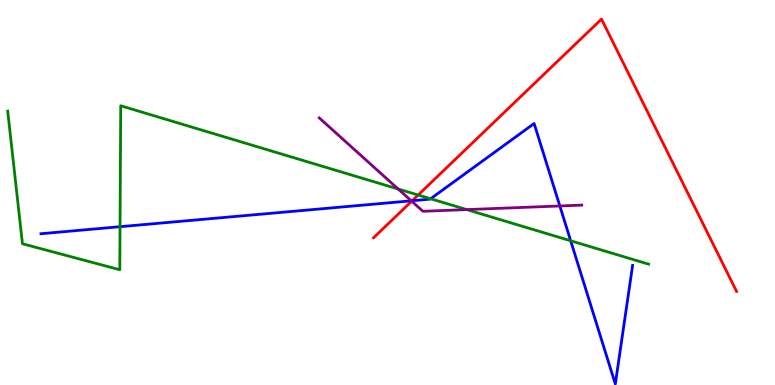[{'lines': ['blue', 'red'], 'intersections': [{'x': 5.32, 'y': 4.79}]}, {'lines': ['green', 'red'], 'intersections': [{'x': 5.4, 'y': 4.93}]}, {'lines': ['purple', 'red'], 'intersections': [{'x': 5.31, 'y': 4.77}]}, {'lines': ['blue', 'green'], 'intersections': [{'x': 1.55, 'y': 4.11}, {'x': 5.56, 'y': 4.84}, {'x': 7.36, 'y': 3.75}]}, {'lines': ['blue', 'purple'], 'intersections': [{'x': 5.31, 'y': 4.78}, {'x': 7.22, 'y': 4.65}]}, {'lines': ['green', 'purple'], 'intersections': [{'x': 5.14, 'y': 5.09}, {'x': 6.02, 'y': 4.56}]}]